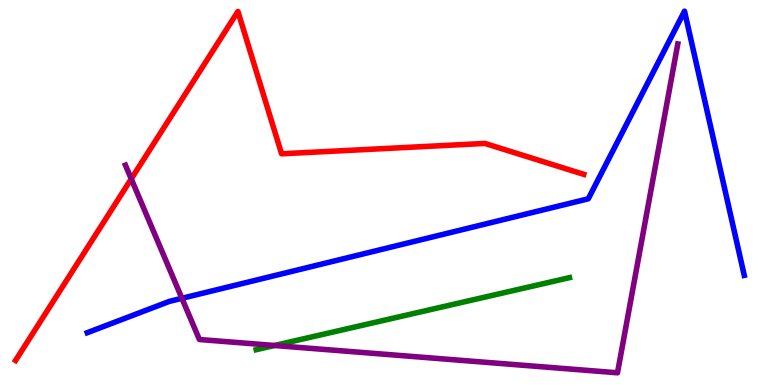[{'lines': ['blue', 'red'], 'intersections': []}, {'lines': ['green', 'red'], 'intersections': []}, {'lines': ['purple', 'red'], 'intersections': [{'x': 1.69, 'y': 5.35}]}, {'lines': ['blue', 'green'], 'intersections': []}, {'lines': ['blue', 'purple'], 'intersections': [{'x': 2.35, 'y': 2.25}]}, {'lines': ['green', 'purple'], 'intersections': [{'x': 3.54, 'y': 1.03}]}]